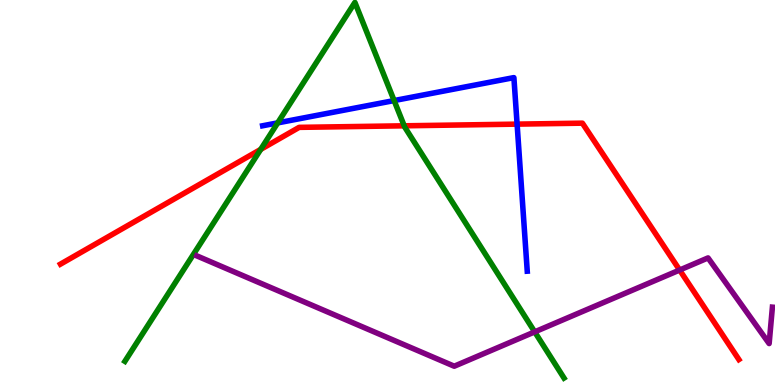[{'lines': ['blue', 'red'], 'intersections': [{'x': 6.67, 'y': 6.78}]}, {'lines': ['green', 'red'], 'intersections': [{'x': 3.36, 'y': 6.12}, {'x': 5.22, 'y': 6.73}]}, {'lines': ['purple', 'red'], 'intersections': [{'x': 8.77, 'y': 2.99}]}, {'lines': ['blue', 'green'], 'intersections': [{'x': 3.58, 'y': 6.81}, {'x': 5.09, 'y': 7.39}]}, {'lines': ['blue', 'purple'], 'intersections': []}, {'lines': ['green', 'purple'], 'intersections': [{'x': 6.9, 'y': 1.38}]}]